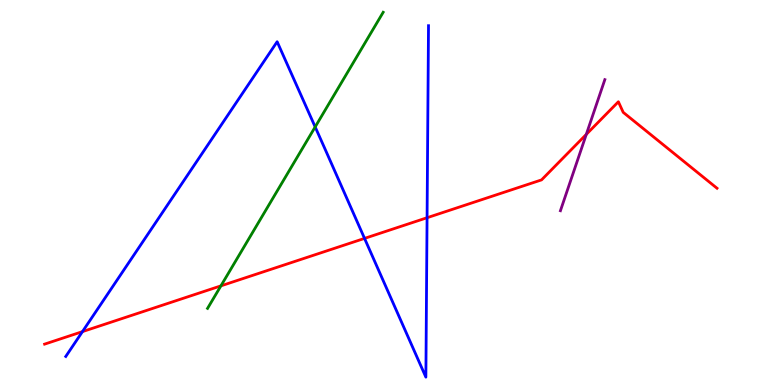[{'lines': ['blue', 'red'], 'intersections': [{'x': 1.06, 'y': 1.39}, {'x': 4.7, 'y': 3.81}, {'x': 5.51, 'y': 4.34}]}, {'lines': ['green', 'red'], 'intersections': [{'x': 2.85, 'y': 2.57}]}, {'lines': ['purple', 'red'], 'intersections': [{'x': 7.57, 'y': 6.51}]}, {'lines': ['blue', 'green'], 'intersections': [{'x': 4.07, 'y': 6.7}]}, {'lines': ['blue', 'purple'], 'intersections': []}, {'lines': ['green', 'purple'], 'intersections': []}]